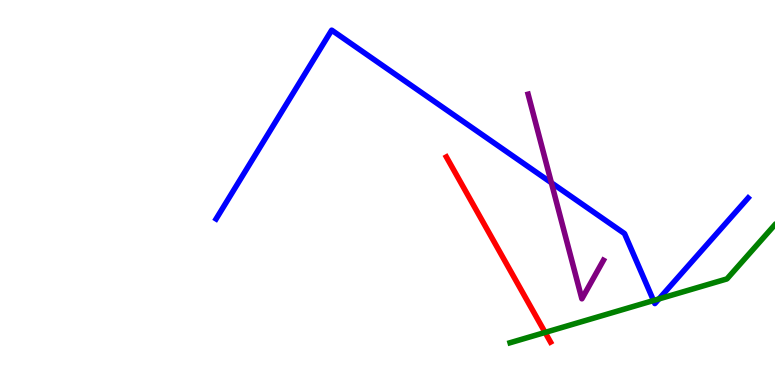[{'lines': ['blue', 'red'], 'intersections': []}, {'lines': ['green', 'red'], 'intersections': [{'x': 7.03, 'y': 1.37}]}, {'lines': ['purple', 'red'], 'intersections': []}, {'lines': ['blue', 'green'], 'intersections': [{'x': 8.43, 'y': 2.19}, {'x': 8.5, 'y': 2.24}]}, {'lines': ['blue', 'purple'], 'intersections': [{'x': 7.11, 'y': 5.25}]}, {'lines': ['green', 'purple'], 'intersections': []}]